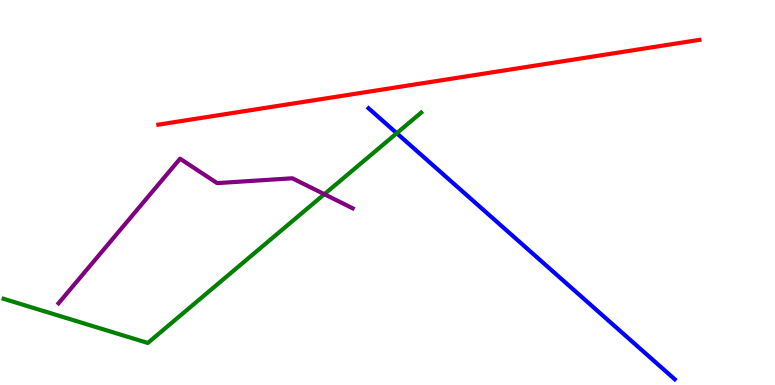[{'lines': ['blue', 'red'], 'intersections': []}, {'lines': ['green', 'red'], 'intersections': []}, {'lines': ['purple', 'red'], 'intersections': []}, {'lines': ['blue', 'green'], 'intersections': [{'x': 5.12, 'y': 6.54}]}, {'lines': ['blue', 'purple'], 'intersections': []}, {'lines': ['green', 'purple'], 'intersections': [{'x': 4.19, 'y': 4.96}]}]